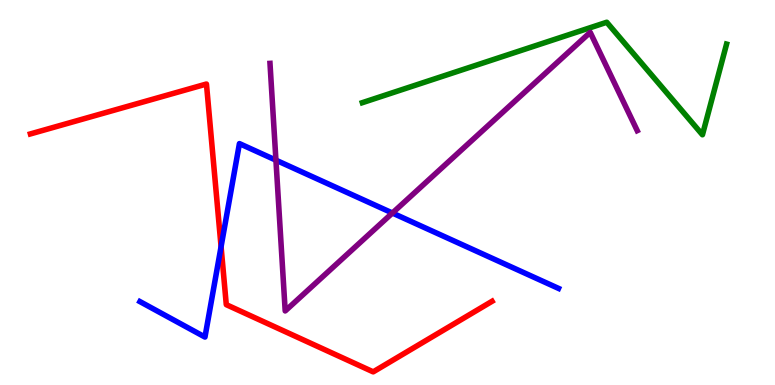[{'lines': ['blue', 'red'], 'intersections': [{'x': 2.85, 'y': 3.59}]}, {'lines': ['green', 'red'], 'intersections': []}, {'lines': ['purple', 'red'], 'intersections': []}, {'lines': ['blue', 'green'], 'intersections': []}, {'lines': ['blue', 'purple'], 'intersections': [{'x': 3.56, 'y': 5.84}, {'x': 5.06, 'y': 4.47}]}, {'lines': ['green', 'purple'], 'intersections': []}]